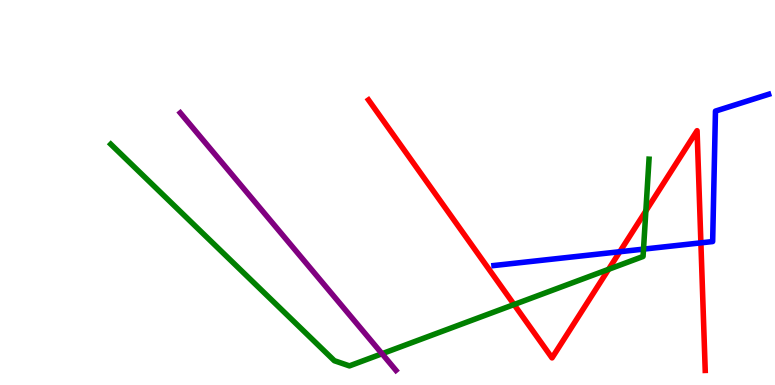[{'lines': ['blue', 'red'], 'intersections': [{'x': 8.0, 'y': 3.46}, {'x': 9.04, 'y': 3.69}]}, {'lines': ['green', 'red'], 'intersections': [{'x': 6.63, 'y': 2.09}, {'x': 7.85, 'y': 3.0}, {'x': 8.33, 'y': 4.52}]}, {'lines': ['purple', 'red'], 'intersections': []}, {'lines': ['blue', 'green'], 'intersections': [{'x': 8.3, 'y': 3.53}]}, {'lines': ['blue', 'purple'], 'intersections': []}, {'lines': ['green', 'purple'], 'intersections': [{'x': 4.93, 'y': 0.812}]}]